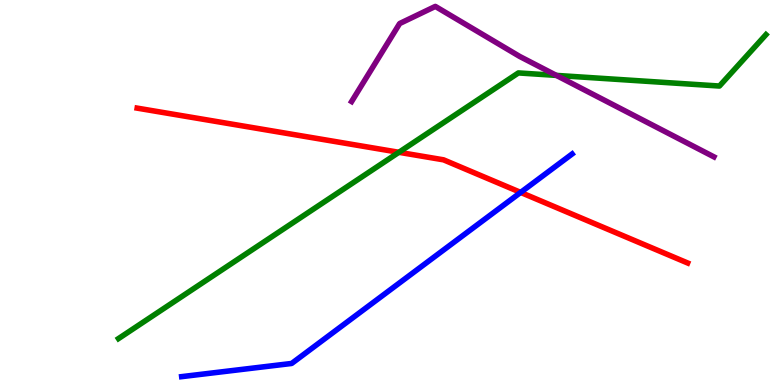[{'lines': ['blue', 'red'], 'intersections': [{'x': 6.72, 'y': 5.0}]}, {'lines': ['green', 'red'], 'intersections': [{'x': 5.15, 'y': 6.04}]}, {'lines': ['purple', 'red'], 'intersections': []}, {'lines': ['blue', 'green'], 'intersections': []}, {'lines': ['blue', 'purple'], 'intersections': []}, {'lines': ['green', 'purple'], 'intersections': [{'x': 7.18, 'y': 8.04}]}]